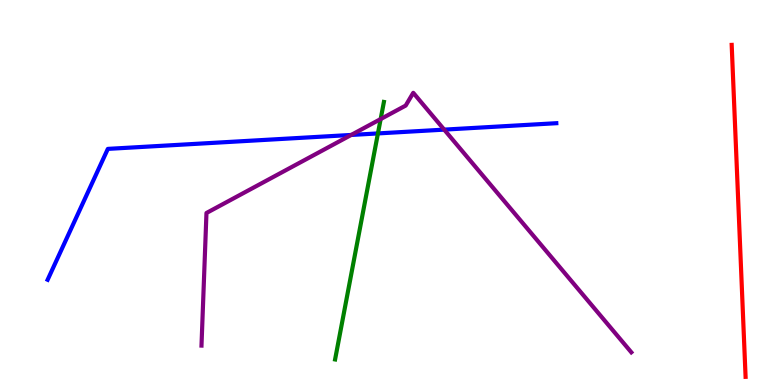[{'lines': ['blue', 'red'], 'intersections': []}, {'lines': ['green', 'red'], 'intersections': []}, {'lines': ['purple', 'red'], 'intersections': []}, {'lines': ['blue', 'green'], 'intersections': [{'x': 4.88, 'y': 6.53}]}, {'lines': ['blue', 'purple'], 'intersections': [{'x': 4.53, 'y': 6.49}, {'x': 5.73, 'y': 6.63}]}, {'lines': ['green', 'purple'], 'intersections': [{'x': 4.91, 'y': 6.91}]}]